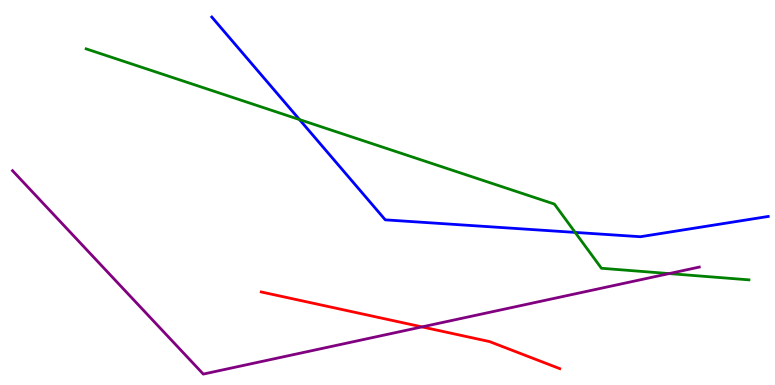[{'lines': ['blue', 'red'], 'intersections': []}, {'lines': ['green', 'red'], 'intersections': []}, {'lines': ['purple', 'red'], 'intersections': [{'x': 5.45, 'y': 1.51}]}, {'lines': ['blue', 'green'], 'intersections': [{'x': 3.86, 'y': 6.89}, {'x': 7.42, 'y': 3.96}]}, {'lines': ['blue', 'purple'], 'intersections': []}, {'lines': ['green', 'purple'], 'intersections': [{'x': 8.63, 'y': 2.89}]}]